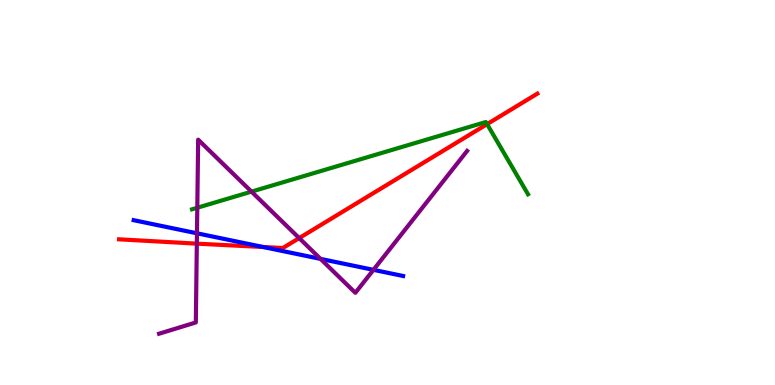[{'lines': ['blue', 'red'], 'intersections': [{'x': 3.4, 'y': 3.58}]}, {'lines': ['green', 'red'], 'intersections': [{'x': 6.29, 'y': 6.78}]}, {'lines': ['purple', 'red'], 'intersections': [{'x': 2.54, 'y': 3.67}, {'x': 3.86, 'y': 3.82}]}, {'lines': ['blue', 'green'], 'intersections': []}, {'lines': ['blue', 'purple'], 'intersections': [{'x': 2.54, 'y': 3.94}, {'x': 4.14, 'y': 3.28}, {'x': 4.82, 'y': 2.99}]}, {'lines': ['green', 'purple'], 'intersections': [{'x': 2.55, 'y': 4.6}, {'x': 3.25, 'y': 5.02}]}]